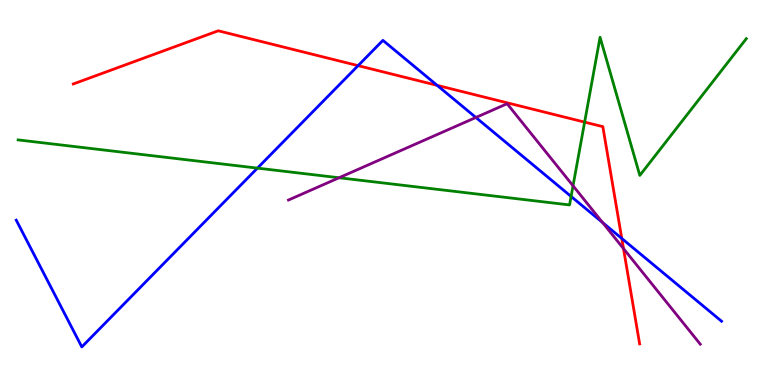[{'lines': ['blue', 'red'], 'intersections': [{'x': 4.62, 'y': 8.29}, {'x': 5.64, 'y': 7.78}, {'x': 8.02, 'y': 3.81}]}, {'lines': ['green', 'red'], 'intersections': [{'x': 7.54, 'y': 6.83}]}, {'lines': ['purple', 'red'], 'intersections': [{'x': 8.05, 'y': 3.54}]}, {'lines': ['blue', 'green'], 'intersections': [{'x': 3.32, 'y': 5.63}, {'x': 7.37, 'y': 4.9}]}, {'lines': ['blue', 'purple'], 'intersections': [{'x': 6.14, 'y': 6.95}, {'x': 7.78, 'y': 4.22}]}, {'lines': ['green', 'purple'], 'intersections': [{'x': 4.37, 'y': 5.38}, {'x': 7.39, 'y': 5.17}]}]